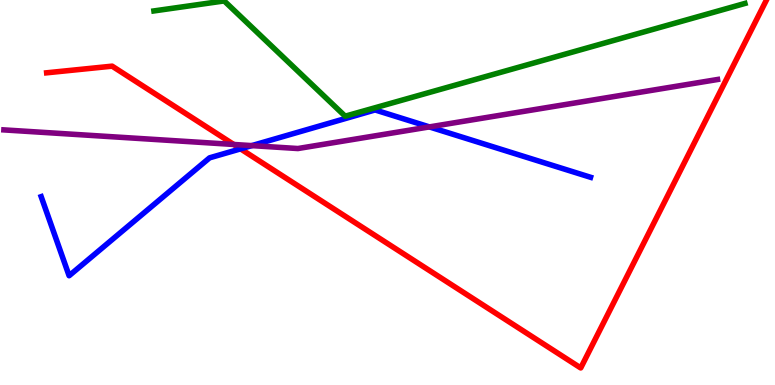[{'lines': ['blue', 'red'], 'intersections': [{'x': 3.1, 'y': 6.13}]}, {'lines': ['green', 'red'], 'intersections': []}, {'lines': ['purple', 'red'], 'intersections': [{'x': 3.02, 'y': 6.25}]}, {'lines': ['blue', 'green'], 'intersections': []}, {'lines': ['blue', 'purple'], 'intersections': [{'x': 3.25, 'y': 6.22}, {'x': 5.54, 'y': 6.7}]}, {'lines': ['green', 'purple'], 'intersections': []}]